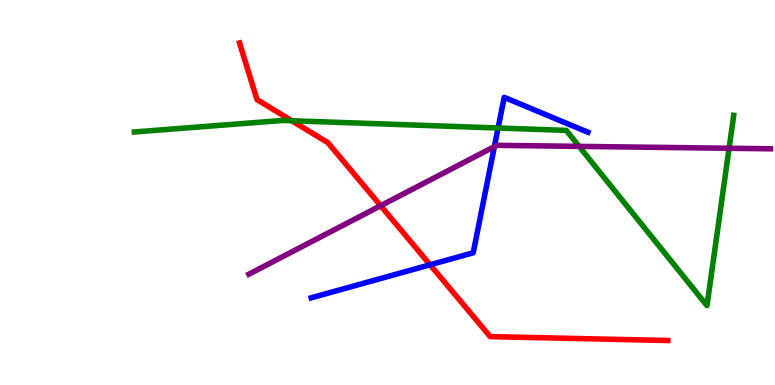[{'lines': ['blue', 'red'], 'intersections': [{'x': 5.55, 'y': 3.12}]}, {'lines': ['green', 'red'], 'intersections': [{'x': 3.77, 'y': 6.86}]}, {'lines': ['purple', 'red'], 'intersections': [{'x': 4.91, 'y': 4.66}]}, {'lines': ['blue', 'green'], 'intersections': [{'x': 6.43, 'y': 6.68}]}, {'lines': ['blue', 'purple'], 'intersections': [{'x': 6.38, 'y': 6.19}]}, {'lines': ['green', 'purple'], 'intersections': [{'x': 7.47, 'y': 6.2}, {'x': 9.41, 'y': 6.15}]}]